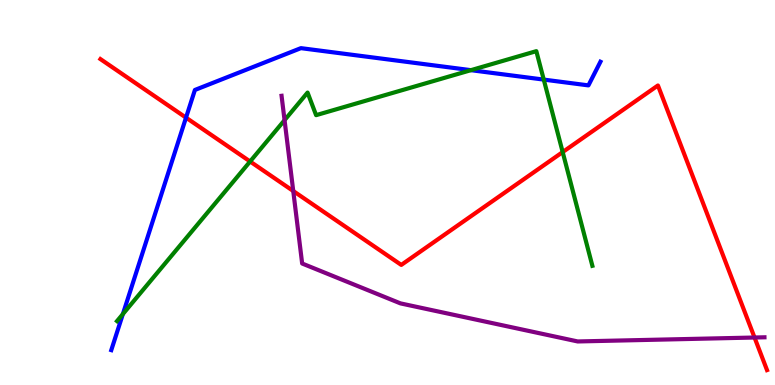[{'lines': ['blue', 'red'], 'intersections': [{'x': 2.4, 'y': 6.94}]}, {'lines': ['green', 'red'], 'intersections': [{'x': 3.23, 'y': 5.81}, {'x': 7.26, 'y': 6.05}]}, {'lines': ['purple', 'red'], 'intersections': [{'x': 3.78, 'y': 5.04}, {'x': 9.74, 'y': 1.23}]}, {'lines': ['blue', 'green'], 'intersections': [{'x': 1.59, 'y': 1.84}, {'x': 6.08, 'y': 8.18}, {'x': 7.02, 'y': 7.93}]}, {'lines': ['blue', 'purple'], 'intersections': []}, {'lines': ['green', 'purple'], 'intersections': [{'x': 3.67, 'y': 6.88}]}]